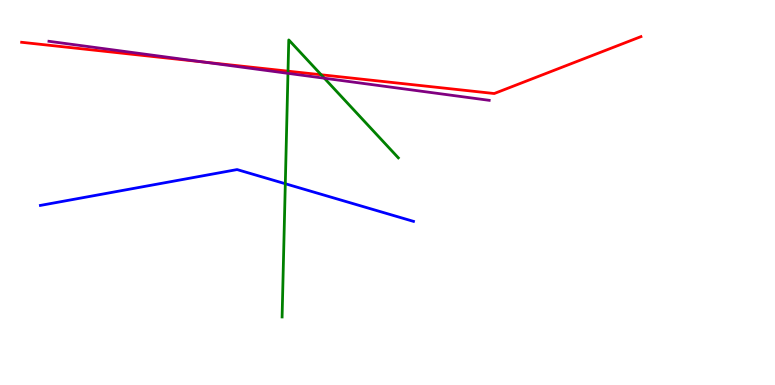[{'lines': ['blue', 'red'], 'intersections': []}, {'lines': ['green', 'red'], 'intersections': [{'x': 3.72, 'y': 8.15}, {'x': 4.14, 'y': 8.06}]}, {'lines': ['purple', 'red'], 'intersections': [{'x': 2.62, 'y': 8.39}]}, {'lines': ['blue', 'green'], 'intersections': [{'x': 3.68, 'y': 5.23}]}, {'lines': ['blue', 'purple'], 'intersections': []}, {'lines': ['green', 'purple'], 'intersections': [{'x': 3.72, 'y': 8.09}, {'x': 4.19, 'y': 7.97}]}]